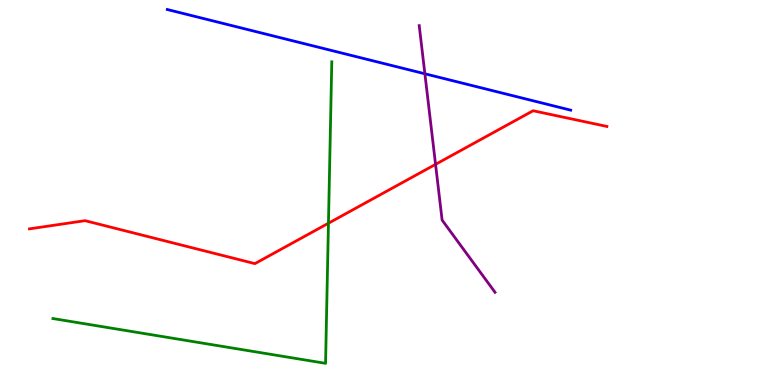[{'lines': ['blue', 'red'], 'intersections': []}, {'lines': ['green', 'red'], 'intersections': [{'x': 4.24, 'y': 4.2}]}, {'lines': ['purple', 'red'], 'intersections': [{'x': 5.62, 'y': 5.73}]}, {'lines': ['blue', 'green'], 'intersections': []}, {'lines': ['blue', 'purple'], 'intersections': [{'x': 5.48, 'y': 8.08}]}, {'lines': ['green', 'purple'], 'intersections': []}]